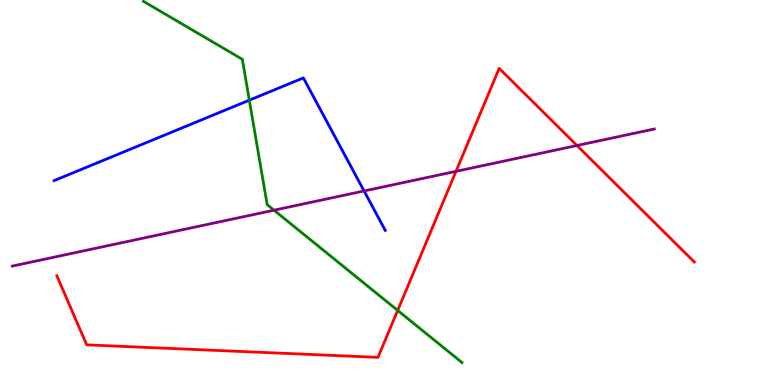[{'lines': ['blue', 'red'], 'intersections': []}, {'lines': ['green', 'red'], 'intersections': [{'x': 5.13, 'y': 1.94}]}, {'lines': ['purple', 'red'], 'intersections': [{'x': 5.88, 'y': 5.55}, {'x': 7.44, 'y': 6.22}]}, {'lines': ['blue', 'green'], 'intersections': [{'x': 3.22, 'y': 7.4}]}, {'lines': ['blue', 'purple'], 'intersections': [{'x': 4.7, 'y': 5.04}]}, {'lines': ['green', 'purple'], 'intersections': [{'x': 3.54, 'y': 4.54}]}]